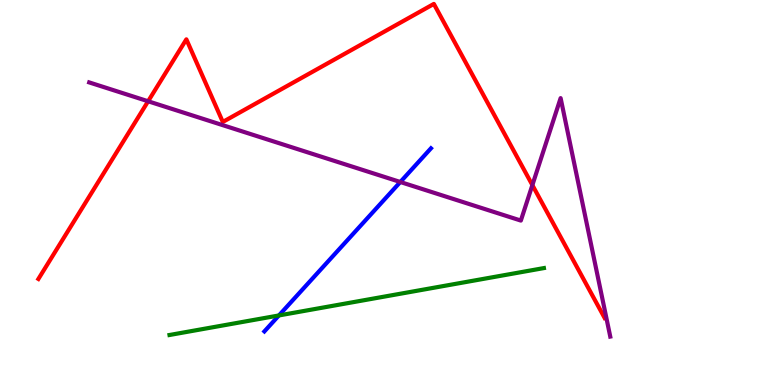[{'lines': ['blue', 'red'], 'intersections': []}, {'lines': ['green', 'red'], 'intersections': []}, {'lines': ['purple', 'red'], 'intersections': [{'x': 1.91, 'y': 7.37}, {'x': 6.87, 'y': 5.19}]}, {'lines': ['blue', 'green'], 'intersections': [{'x': 3.6, 'y': 1.81}]}, {'lines': ['blue', 'purple'], 'intersections': [{'x': 5.17, 'y': 5.27}]}, {'lines': ['green', 'purple'], 'intersections': []}]